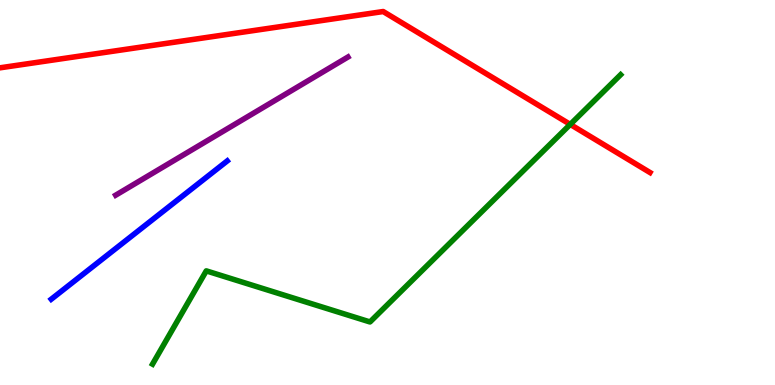[{'lines': ['blue', 'red'], 'intersections': []}, {'lines': ['green', 'red'], 'intersections': [{'x': 7.36, 'y': 6.77}]}, {'lines': ['purple', 'red'], 'intersections': []}, {'lines': ['blue', 'green'], 'intersections': []}, {'lines': ['blue', 'purple'], 'intersections': []}, {'lines': ['green', 'purple'], 'intersections': []}]